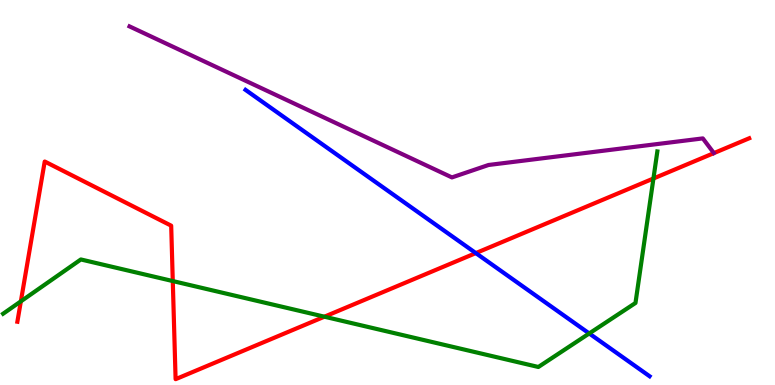[{'lines': ['blue', 'red'], 'intersections': [{'x': 6.14, 'y': 3.43}]}, {'lines': ['green', 'red'], 'intersections': [{'x': 0.269, 'y': 2.17}, {'x': 2.23, 'y': 2.7}, {'x': 4.19, 'y': 1.77}, {'x': 8.43, 'y': 5.36}]}, {'lines': ['purple', 'red'], 'intersections': []}, {'lines': ['blue', 'green'], 'intersections': [{'x': 7.6, 'y': 1.34}]}, {'lines': ['blue', 'purple'], 'intersections': []}, {'lines': ['green', 'purple'], 'intersections': []}]